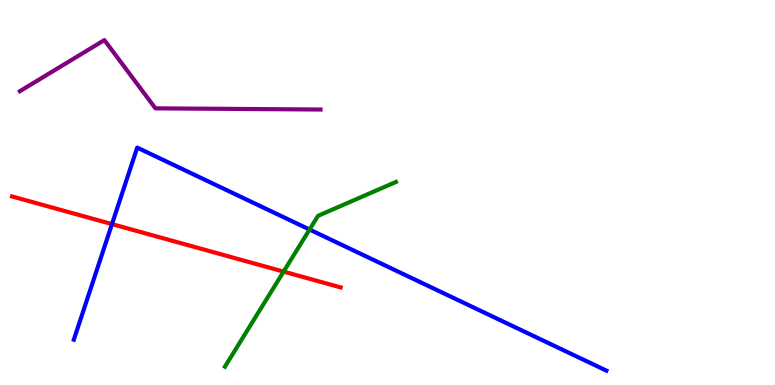[{'lines': ['blue', 'red'], 'intersections': [{'x': 1.44, 'y': 4.18}]}, {'lines': ['green', 'red'], 'intersections': [{'x': 3.66, 'y': 2.95}]}, {'lines': ['purple', 'red'], 'intersections': []}, {'lines': ['blue', 'green'], 'intersections': [{'x': 3.99, 'y': 4.04}]}, {'lines': ['blue', 'purple'], 'intersections': []}, {'lines': ['green', 'purple'], 'intersections': []}]